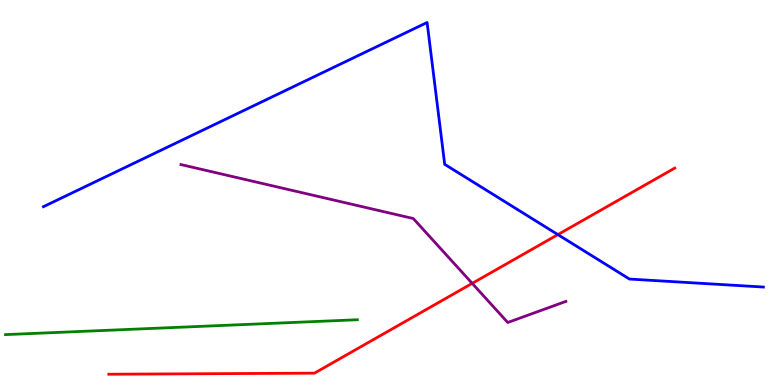[{'lines': ['blue', 'red'], 'intersections': [{'x': 7.2, 'y': 3.91}]}, {'lines': ['green', 'red'], 'intersections': []}, {'lines': ['purple', 'red'], 'intersections': [{'x': 6.09, 'y': 2.64}]}, {'lines': ['blue', 'green'], 'intersections': []}, {'lines': ['blue', 'purple'], 'intersections': []}, {'lines': ['green', 'purple'], 'intersections': []}]